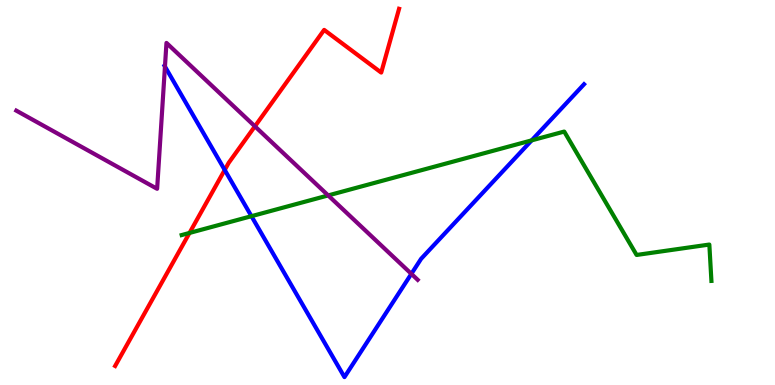[{'lines': ['blue', 'red'], 'intersections': [{'x': 2.9, 'y': 5.59}]}, {'lines': ['green', 'red'], 'intersections': [{'x': 2.45, 'y': 3.95}]}, {'lines': ['purple', 'red'], 'intersections': [{'x': 3.29, 'y': 6.72}]}, {'lines': ['blue', 'green'], 'intersections': [{'x': 3.24, 'y': 4.38}, {'x': 6.86, 'y': 6.35}]}, {'lines': ['blue', 'purple'], 'intersections': [{'x': 2.13, 'y': 8.27}, {'x': 5.31, 'y': 2.89}]}, {'lines': ['green', 'purple'], 'intersections': [{'x': 4.23, 'y': 4.92}]}]